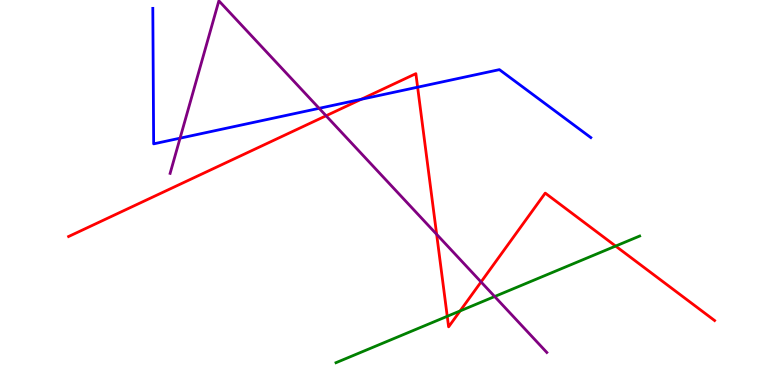[{'lines': ['blue', 'red'], 'intersections': [{'x': 4.66, 'y': 7.42}, {'x': 5.39, 'y': 7.74}]}, {'lines': ['green', 'red'], 'intersections': [{'x': 5.77, 'y': 1.78}, {'x': 5.94, 'y': 1.92}, {'x': 7.94, 'y': 3.61}]}, {'lines': ['purple', 'red'], 'intersections': [{'x': 4.21, 'y': 6.99}, {'x': 5.63, 'y': 3.91}, {'x': 6.21, 'y': 2.68}]}, {'lines': ['blue', 'green'], 'intersections': []}, {'lines': ['blue', 'purple'], 'intersections': [{'x': 2.32, 'y': 6.41}, {'x': 4.12, 'y': 7.19}]}, {'lines': ['green', 'purple'], 'intersections': [{'x': 6.38, 'y': 2.3}]}]